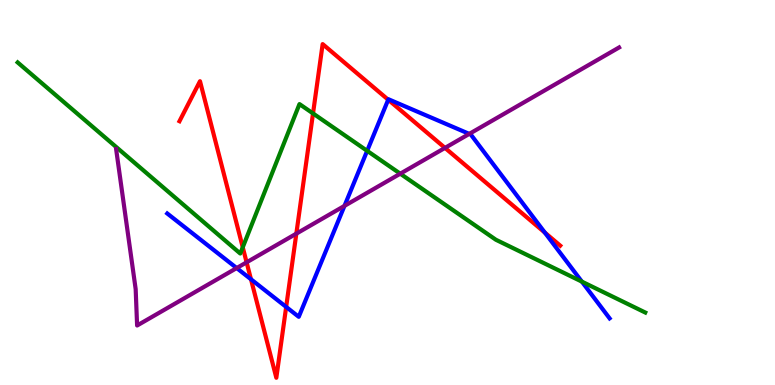[{'lines': ['blue', 'red'], 'intersections': [{'x': 3.24, 'y': 2.75}, {'x': 3.69, 'y': 2.03}, {'x': 5.01, 'y': 7.41}, {'x': 7.03, 'y': 3.96}]}, {'lines': ['green', 'red'], 'intersections': [{'x': 3.13, 'y': 3.58}, {'x': 4.04, 'y': 7.05}]}, {'lines': ['purple', 'red'], 'intersections': [{'x': 3.18, 'y': 3.19}, {'x': 3.82, 'y': 3.93}, {'x': 5.74, 'y': 6.16}]}, {'lines': ['blue', 'green'], 'intersections': [{'x': 4.74, 'y': 6.08}, {'x': 7.51, 'y': 2.68}]}, {'lines': ['blue', 'purple'], 'intersections': [{'x': 3.05, 'y': 3.04}, {'x': 4.44, 'y': 4.65}, {'x': 6.06, 'y': 6.52}]}, {'lines': ['green', 'purple'], 'intersections': [{'x': 5.16, 'y': 5.49}]}]